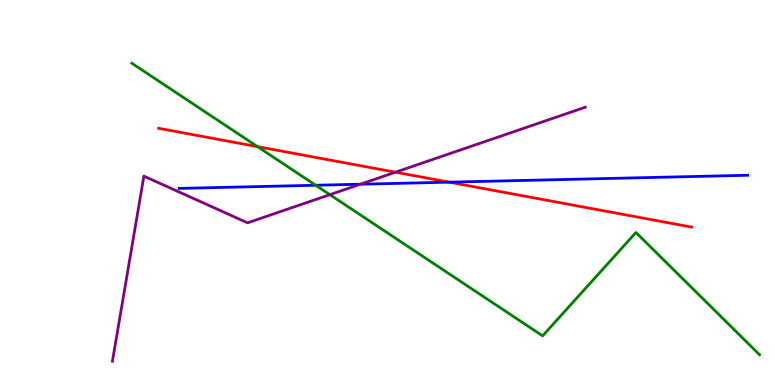[{'lines': ['blue', 'red'], 'intersections': [{'x': 5.8, 'y': 5.27}]}, {'lines': ['green', 'red'], 'intersections': [{'x': 3.32, 'y': 6.19}]}, {'lines': ['purple', 'red'], 'intersections': [{'x': 5.1, 'y': 5.53}]}, {'lines': ['blue', 'green'], 'intersections': [{'x': 4.07, 'y': 5.19}]}, {'lines': ['blue', 'purple'], 'intersections': [{'x': 4.65, 'y': 5.22}]}, {'lines': ['green', 'purple'], 'intersections': [{'x': 4.26, 'y': 4.94}]}]